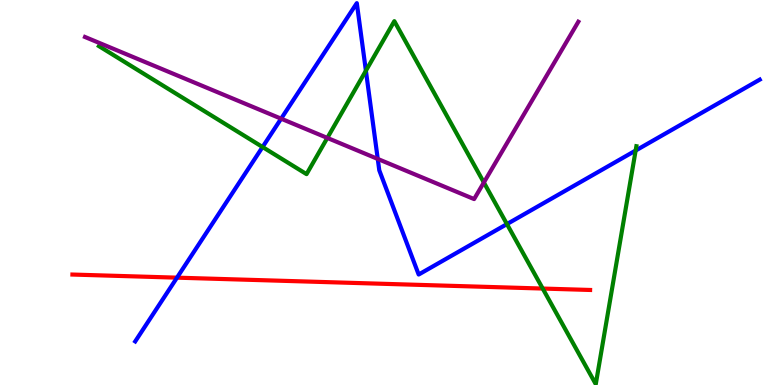[{'lines': ['blue', 'red'], 'intersections': [{'x': 2.28, 'y': 2.79}]}, {'lines': ['green', 'red'], 'intersections': [{'x': 7.0, 'y': 2.51}]}, {'lines': ['purple', 'red'], 'intersections': []}, {'lines': ['blue', 'green'], 'intersections': [{'x': 3.39, 'y': 6.18}, {'x': 4.72, 'y': 8.16}, {'x': 6.54, 'y': 4.18}, {'x': 8.2, 'y': 6.09}]}, {'lines': ['blue', 'purple'], 'intersections': [{'x': 3.63, 'y': 6.92}, {'x': 4.87, 'y': 5.87}]}, {'lines': ['green', 'purple'], 'intersections': [{'x': 4.22, 'y': 6.42}, {'x': 6.24, 'y': 5.26}]}]